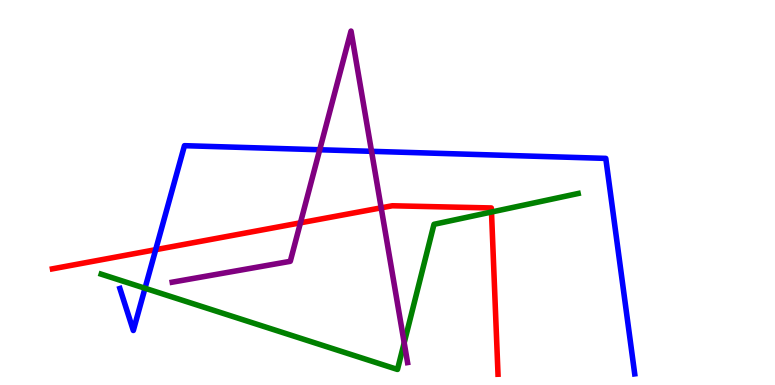[{'lines': ['blue', 'red'], 'intersections': [{'x': 2.01, 'y': 3.51}]}, {'lines': ['green', 'red'], 'intersections': [{'x': 6.34, 'y': 4.49}]}, {'lines': ['purple', 'red'], 'intersections': [{'x': 3.88, 'y': 4.21}, {'x': 4.92, 'y': 4.6}]}, {'lines': ['blue', 'green'], 'intersections': [{'x': 1.87, 'y': 2.51}]}, {'lines': ['blue', 'purple'], 'intersections': [{'x': 4.13, 'y': 6.11}, {'x': 4.79, 'y': 6.07}]}, {'lines': ['green', 'purple'], 'intersections': [{'x': 5.22, 'y': 1.1}]}]